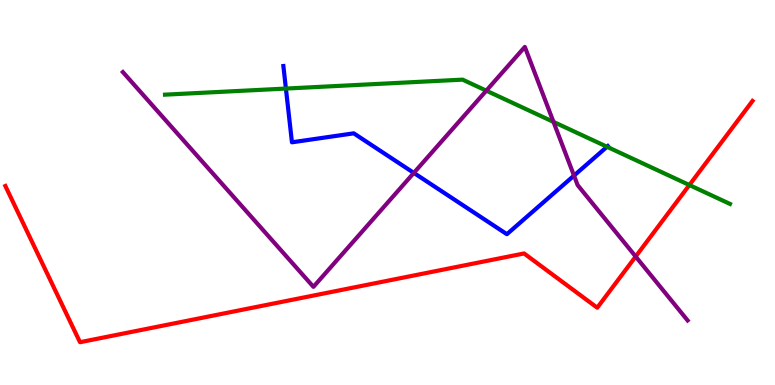[{'lines': ['blue', 'red'], 'intersections': []}, {'lines': ['green', 'red'], 'intersections': [{'x': 8.9, 'y': 5.19}]}, {'lines': ['purple', 'red'], 'intersections': [{'x': 8.2, 'y': 3.34}]}, {'lines': ['blue', 'green'], 'intersections': [{'x': 3.69, 'y': 7.7}, {'x': 7.83, 'y': 6.19}]}, {'lines': ['blue', 'purple'], 'intersections': [{'x': 5.34, 'y': 5.51}, {'x': 7.41, 'y': 5.44}]}, {'lines': ['green', 'purple'], 'intersections': [{'x': 6.27, 'y': 7.65}, {'x': 7.14, 'y': 6.83}]}]